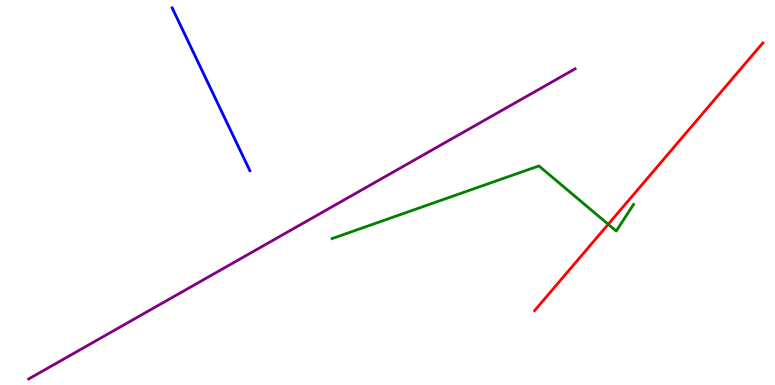[{'lines': ['blue', 'red'], 'intersections': []}, {'lines': ['green', 'red'], 'intersections': [{'x': 7.85, 'y': 4.17}]}, {'lines': ['purple', 'red'], 'intersections': []}, {'lines': ['blue', 'green'], 'intersections': []}, {'lines': ['blue', 'purple'], 'intersections': []}, {'lines': ['green', 'purple'], 'intersections': []}]